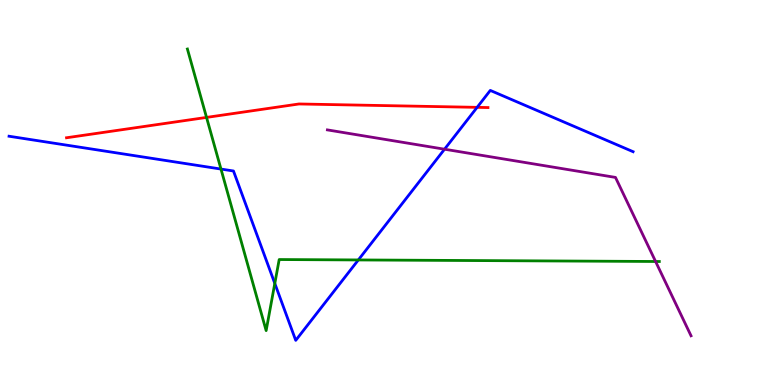[{'lines': ['blue', 'red'], 'intersections': [{'x': 6.16, 'y': 7.21}]}, {'lines': ['green', 'red'], 'intersections': [{'x': 2.66, 'y': 6.95}]}, {'lines': ['purple', 'red'], 'intersections': []}, {'lines': ['blue', 'green'], 'intersections': [{'x': 2.85, 'y': 5.61}, {'x': 3.55, 'y': 2.64}, {'x': 4.62, 'y': 3.25}]}, {'lines': ['blue', 'purple'], 'intersections': [{'x': 5.74, 'y': 6.12}]}, {'lines': ['green', 'purple'], 'intersections': [{'x': 8.46, 'y': 3.21}]}]